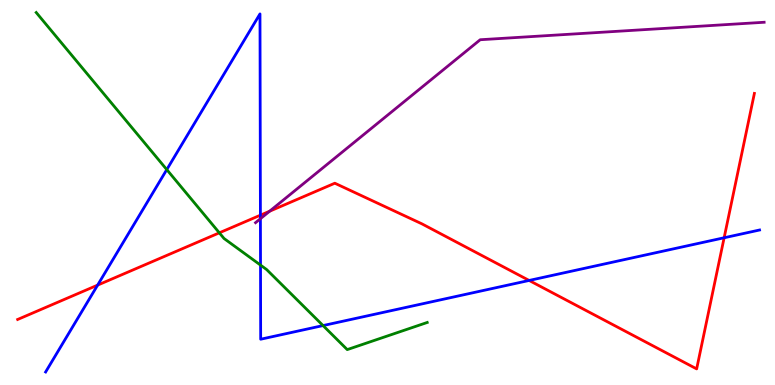[{'lines': ['blue', 'red'], 'intersections': [{'x': 1.26, 'y': 2.59}, {'x': 3.36, 'y': 4.41}, {'x': 6.83, 'y': 2.72}, {'x': 9.34, 'y': 3.82}]}, {'lines': ['green', 'red'], 'intersections': [{'x': 2.83, 'y': 3.95}]}, {'lines': ['purple', 'red'], 'intersections': [{'x': 3.48, 'y': 4.51}]}, {'lines': ['blue', 'green'], 'intersections': [{'x': 2.15, 'y': 5.59}, {'x': 3.36, 'y': 3.11}, {'x': 4.17, 'y': 1.54}]}, {'lines': ['blue', 'purple'], 'intersections': [{'x': 3.36, 'y': 4.32}]}, {'lines': ['green', 'purple'], 'intersections': []}]